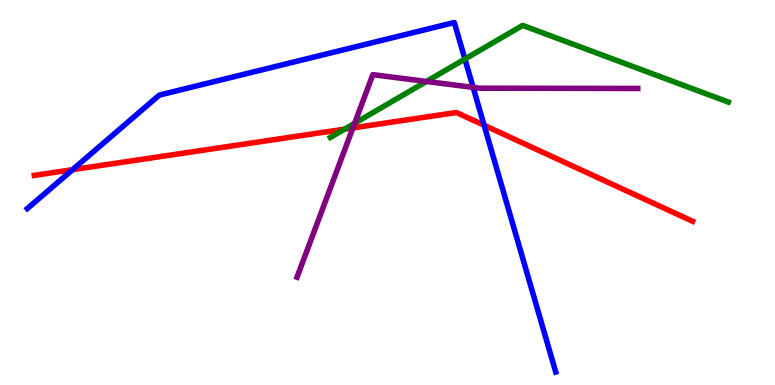[{'lines': ['blue', 'red'], 'intersections': [{'x': 0.936, 'y': 5.59}, {'x': 6.25, 'y': 6.75}]}, {'lines': ['green', 'red'], 'intersections': [{'x': 4.45, 'y': 6.65}]}, {'lines': ['purple', 'red'], 'intersections': [{'x': 4.55, 'y': 6.68}]}, {'lines': ['blue', 'green'], 'intersections': [{'x': 6.0, 'y': 8.47}]}, {'lines': ['blue', 'purple'], 'intersections': [{'x': 6.1, 'y': 7.73}]}, {'lines': ['green', 'purple'], 'intersections': [{'x': 4.58, 'y': 6.8}, {'x': 5.5, 'y': 7.88}]}]